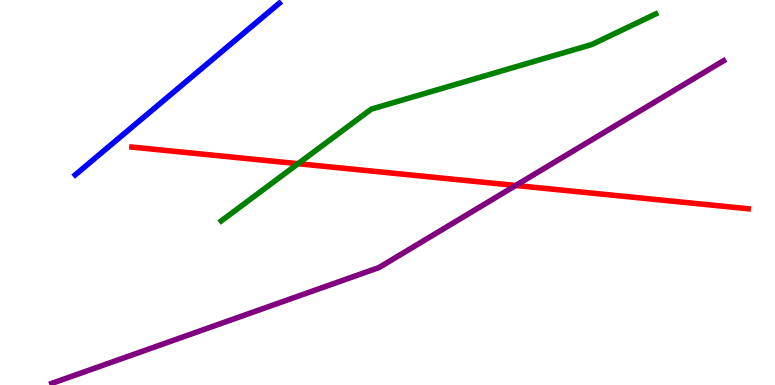[{'lines': ['blue', 'red'], 'intersections': []}, {'lines': ['green', 'red'], 'intersections': [{'x': 3.85, 'y': 5.75}]}, {'lines': ['purple', 'red'], 'intersections': [{'x': 6.65, 'y': 5.18}]}, {'lines': ['blue', 'green'], 'intersections': []}, {'lines': ['blue', 'purple'], 'intersections': []}, {'lines': ['green', 'purple'], 'intersections': []}]